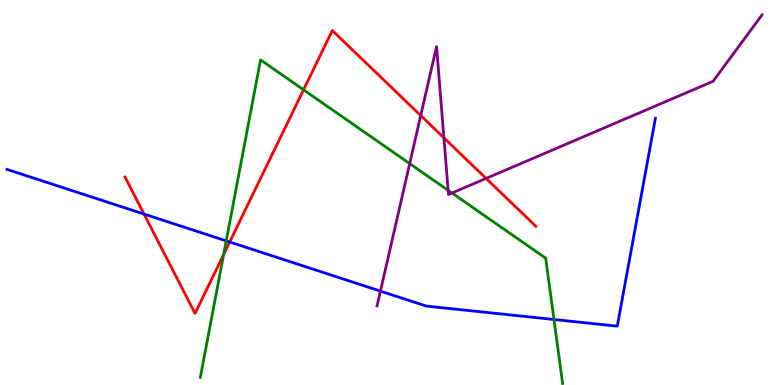[{'lines': ['blue', 'red'], 'intersections': [{'x': 1.86, 'y': 4.44}, {'x': 2.96, 'y': 3.71}]}, {'lines': ['green', 'red'], 'intersections': [{'x': 2.89, 'y': 3.39}, {'x': 3.92, 'y': 7.67}]}, {'lines': ['purple', 'red'], 'intersections': [{'x': 5.43, 'y': 7.0}, {'x': 5.73, 'y': 6.42}, {'x': 6.27, 'y': 5.37}]}, {'lines': ['blue', 'green'], 'intersections': [{'x': 2.92, 'y': 3.74}, {'x': 7.15, 'y': 1.7}]}, {'lines': ['blue', 'purple'], 'intersections': [{'x': 4.91, 'y': 2.44}]}, {'lines': ['green', 'purple'], 'intersections': [{'x': 5.29, 'y': 5.75}, {'x': 5.78, 'y': 5.06}, {'x': 5.83, 'y': 4.99}]}]